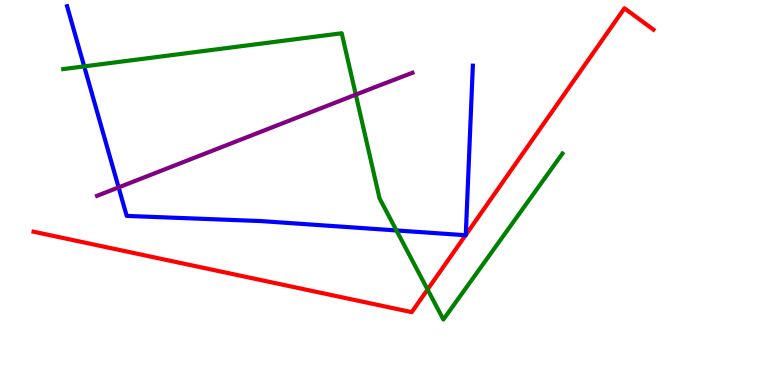[{'lines': ['blue', 'red'], 'intersections': [{'x': 6.01, 'y': 3.89}, {'x': 6.01, 'y': 3.9}]}, {'lines': ['green', 'red'], 'intersections': [{'x': 5.52, 'y': 2.48}]}, {'lines': ['purple', 'red'], 'intersections': []}, {'lines': ['blue', 'green'], 'intersections': [{'x': 1.09, 'y': 8.28}, {'x': 5.12, 'y': 4.01}]}, {'lines': ['blue', 'purple'], 'intersections': [{'x': 1.53, 'y': 5.13}]}, {'lines': ['green', 'purple'], 'intersections': [{'x': 4.59, 'y': 7.54}]}]